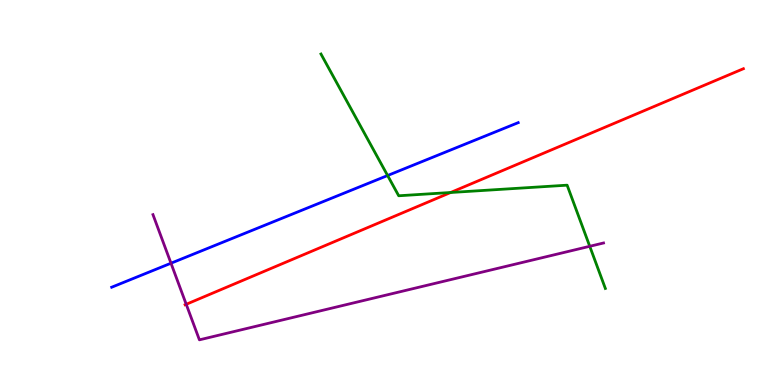[{'lines': ['blue', 'red'], 'intersections': []}, {'lines': ['green', 'red'], 'intersections': [{'x': 5.81, 'y': 5.0}]}, {'lines': ['purple', 'red'], 'intersections': [{'x': 2.4, 'y': 2.1}]}, {'lines': ['blue', 'green'], 'intersections': [{'x': 5.0, 'y': 5.44}]}, {'lines': ['blue', 'purple'], 'intersections': [{'x': 2.21, 'y': 3.16}]}, {'lines': ['green', 'purple'], 'intersections': [{'x': 7.61, 'y': 3.6}]}]